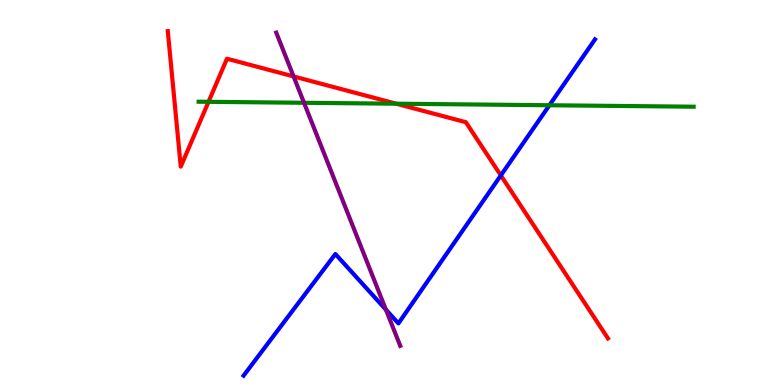[{'lines': ['blue', 'red'], 'intersections': [{'x': 6.46, 'y': 5.44}]}, {'lines': ['green', 'red'], 'intersections': [{'x': 2.69, 'y': 7.36}, {'x': 5.11, 'y': 7.31}]}, {'lines': ['purple', 'red'], 'intersections': [{'x': 3.79, 'y': 8.01}]}, {'lines': ['blue', 'green'], 'intersections': [{'x': 7.09, 'y': 7.27}]}, {'lines': ['blue', 'purple'], 'intersections': [{'x': 4.98, 'y': 1.96}]}, {'lines': ['green', 'purple'], 'intersections': [{'x': 3.92, 'y': 7.33}]}]